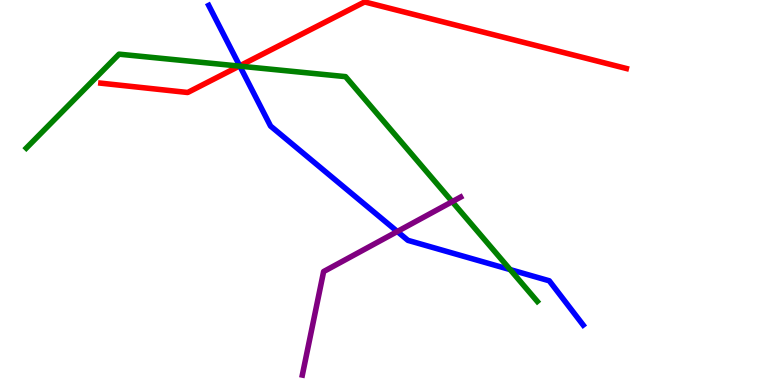[{'lines': ['blue', 'red'], 'intersections': [{'x': 3.09, 'y': 8.29}]}, {'lines': ['green', 'red'], 'intersections': [{'x': 3.09, 'y': 8.28}]}, {'lines': ['purple', 'red'], 'intersections': []}, {'lines': ['blue', 'green'], 'intersections': [{'x': 3.09, 'y': 8.28}, {'x': 6.58, 'y': 3.0}]}, {'lines': ['blue', 'purple'], 'intersections': [{'x': 5.13, 'y': 3.99}]}, {'lines': ['green', 'purple'], 'intersections': [{'x': 5.83, 'y': 4.76}]}]